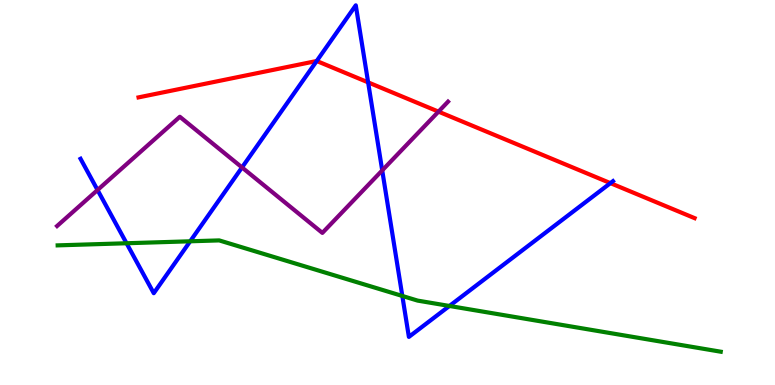[{'lines': ['blue', 'red'], 'intersections': [{'x': 4.09, 'y': 8.42}, {'x': 4.75, 'y': 7.86}, {'x': 7.88, 'y': 5.24}]}, {'lines': ['green', 'red'], 'intersections': []}, {'lines': ['purple', 'red'], 'intersections': [{'x': 5.66, 'y': 7.1}]}, {'lines': ['blue', 'green'], 'intersections': [{'x': 1.63, 'y': 3.68}, {'x': 2.45, 'y': 3.73}, {'x': 5.19, 'y': 2.31}, {'x': 5.8, 'y': 2.05}]}, {'lines': ['blue', 'purple'], 'intersections': [{'x': 1.26, 'y': 5.06}, {'x': 3.12, 'y': 5.65}, {'x': 4.93, 'y': 5.57}]}, {'lines': ['green', 'purple'], 'intersections': []}]